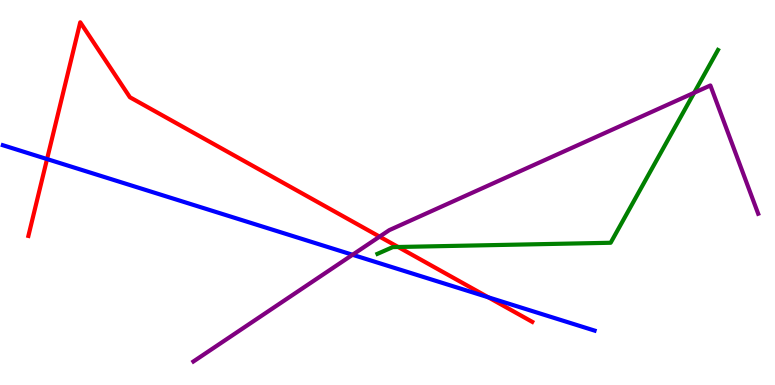[{'lines': ['blue', 'red'], 'intersections': [{'x': 0.607, 'y': 5.87}, {'x': 6.3, 'y': 2.28}]}, {'lines': ['green', 'red'], 'intersections': [{'x': 5.14, 'y': 3.58}]}, {'lines': ['purple', 'red'], 'intersections': [{'x': 4.9, 'y': 3.85}]}, {'lines': ['blue', 'green'], 'intersections': []}, {'lines': ['blue', 'purple'], 'intersections': [{'x': 4.55, 'y': 3.38}]}, {'lines': ['green', 'purple'], 'intersections': [{'x': 8.96, 'y': 7.59}]}]